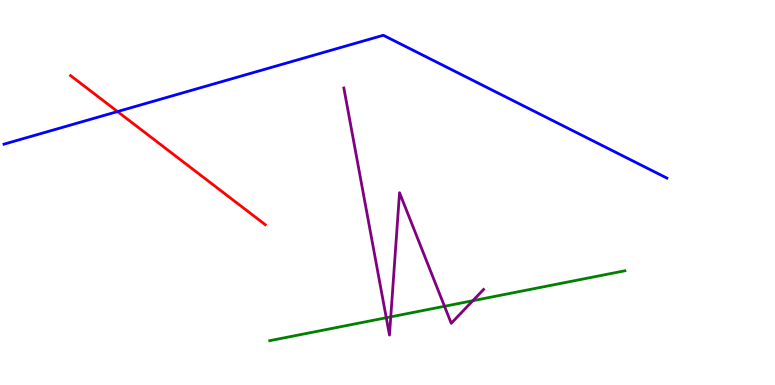[{'lines': ['blue', 'red'], 'intersections': [{'x': 1.52, 'y': 7.1}]}, {'lines': ['green', 'red'], 'intersections': []}, {'lines': ['purple', 'red'], 'intersections': []}, {'lines': ['blue', 'green'], 'intersections': []}, {'lines': ['blue', 'purple'], 'intersections': []}, {'lines': ['green', 'purple'], 'intersections': [{'x': 4.98, 'y': 1.75}, {'x': 5.04, 'y': 1.77}, {'x': 5.74, 'y': 2.04}, {'x': 6.1, 'y': 2.19}]}]